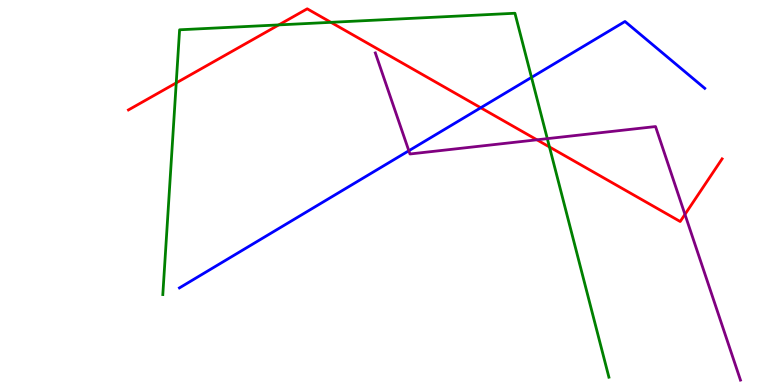[{'lines': ['blue', 'red'], 'intersections': [{'x': 6.2, 'y': 7.2}]}, {'lines': ['green', 'red'], 'intersections': [{'x': 2.27, 'y': 7.85}, {'x': 3.6, 'y': 9.35}, {'x': 4.27, 'y': 9.42}, {'x': 7.09, 'y': 6.18}]}, {'lines': ['purple', 'red'], 'intersections': [{'x': 6.93, 'y': 6.37}, {'x': 8.84, 'y': 4.43}]}, {'lines': ['blue', 'green'], 'intersections': [{'x': 6.86, 'y': 7.99}]}, {'lines': ['blue', 'purple'], 'intersections': [{'x': 5.28, 'y': 6.08}]}, {'lines': ['green', 'purple'], 'intersections': [{'x': 7.06, 'y': 6.4}]}]